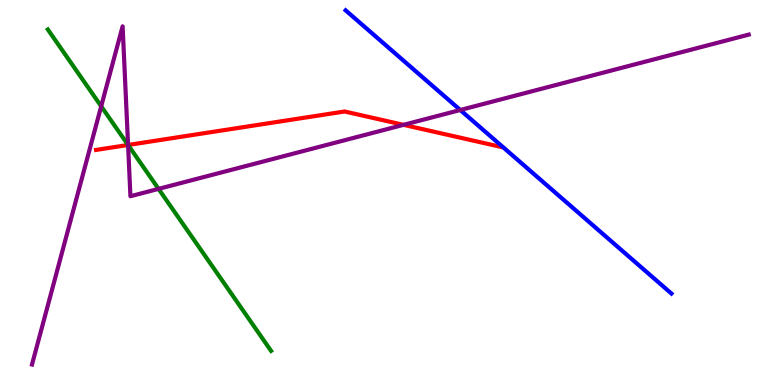[{'lines': ['blue', 'red'], 'intersections': []}, {'lines': ['green', 'red'], 'intersections': [{'x': 1.65, 'y': 6.23}]}, {'lines': ['purple', 'red'], 'intersections': [{'x': 1.65, 'y': 6.23}, {'x': 5.21, 'y': 6.76}]}, {'lines': ['blue', 'green'], 'intersections': []}, {'lines': ['blue', 'purple'], 'intersections': [{'x': 5.94, 'y': 7.14}]}, {'lines': ['green', 'purple'], 'intersections': [{'x': 1.31, 'y': 7.24}, {'x': 1.65, 'y': 6.23}, {'x': 2.05, 'y': 5.09}]}]